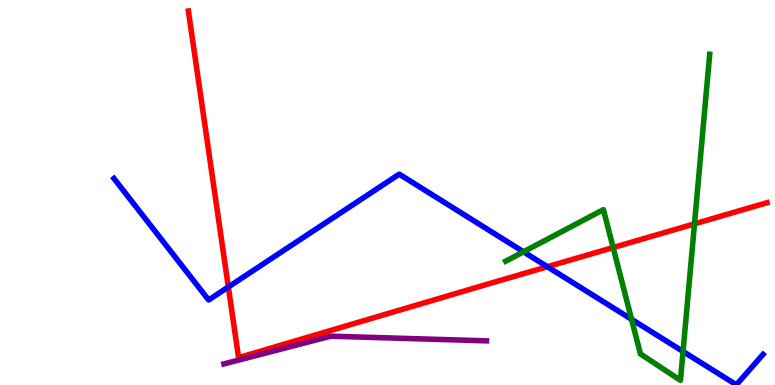[{'lines': ['blue', 'red'], 'intersections': [{'x': 2.95, 'y': 2.55}, {'x': 7.06, 'y': 3.07}]}, {'lines': ['green', 'red'], 'intersections': [{'x': 7.91, 'y': 3.57}, {'x': 8.96, 'y': 4.19}]}, {'lines': ['purple', 'red'], 'intersections': []}, {'lines': ['blue', 'green'], 'intersections': [{'x': 6.75, 'y': 3.46}, {'x': 8.15, 'y': 1.71}, {'x': 8.81, 'y': 0.871}]}, {'lines': ['blue', 'purple'], 'intersections': []}, {'lines': ['green', 'purple'], 'intersections': []}]